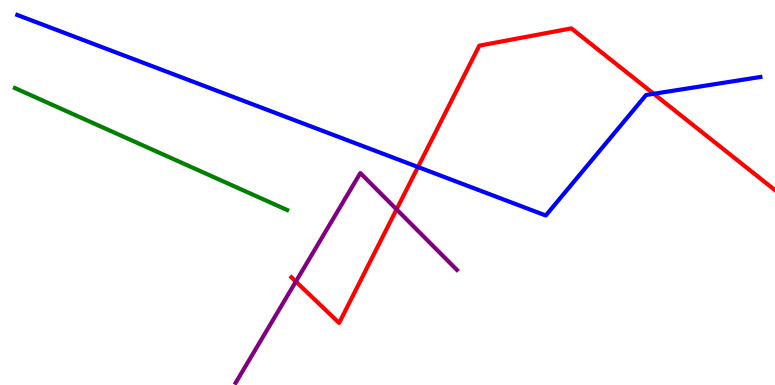[{'lines': ['blue', 'red'], 'intersections': [{'x': 5.39, 'y': 5.66}, {'x': 8.44, 'y': 7.56}]}, {'lines': ['green', 'red'], 'intersections': []}, {'lines': ['purple', 'red'], 'intersections': [{'x': 3.82, 'y': 2.69}, {'x': 5.12, 'y': 4.56}]}, {'lines': ['blue', 'green'], 'intersections': []}, {'lines': ['blue', 'purple'], 'intersections': []}, {'lines': ['green', 'purple'], 'intersections': []}]